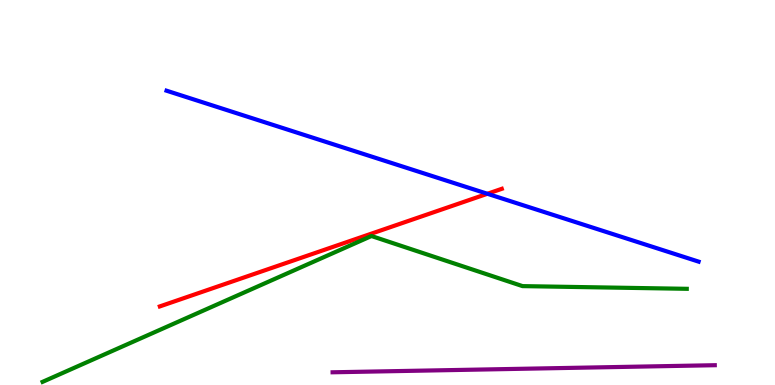[{'lines': ['blue', 'red'], 'intersections': [{'x': 6.29, 'y': 4.97}]}, {'lines': ['green', 'red'], 'intersections': []}, {'lines': ['purple', 'red'], 'intersections': []}, {'lines': ['blue', 'green'], 'intersections': []}, {'lines': ['blue', 'purple'], 'intersections': []}, {'lines': ['green', 'purple'], 'intersections': []}]